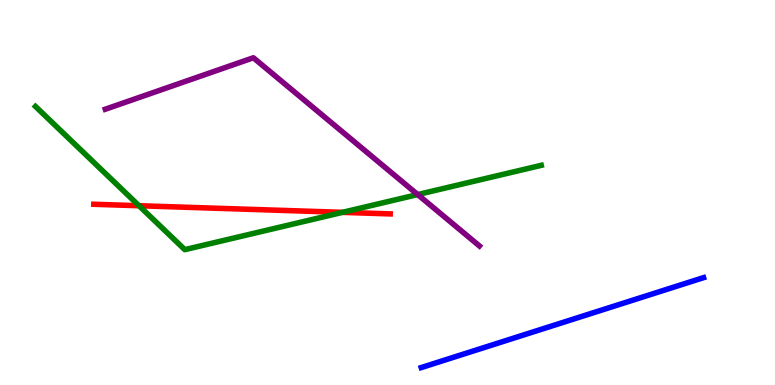[{'lines': ['blue', 'red'], 'intersections': []}, {'lines': ['green', 'red'], 'intersections': [{'x': 1.79, 'y': 4.66}, {'x': 4.42, 'y': 4.48}]}, {'lines': ['purple', 'red'], 'intersections': []}, {'lines': ['blue', 'green'], 'intersections': []}, {'lines': ['blue', 'purple'], 'intersections': []}, {'lines': ['green', 'purple'], 'intersections': [{'x': 5.39, 'y': 4.95}]}]